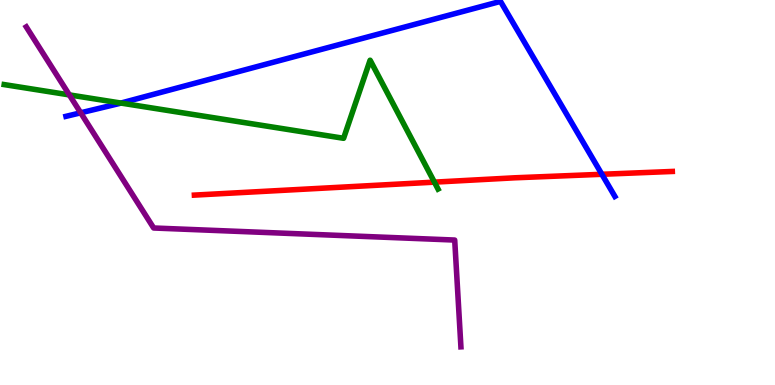[{'lines': ['blue', 'red'], 'intersections': [{'x': 7.77, 'y': 5.47}]}, {'lines': ['green', 'red'], 'intersections': [{'x': 5.61, 'y': 5.27}]}, {'lines': ['purple', 'red'], 'intersections': []}, {'lines': ['blue', 'green'], 'intersections': [{'x': 1.56, 'y': 7.32}]}, {'lines': ['blue', 'purple'], 'intersections': [{'x': 1.04, 'y': 7.07}]}, {'lines': ['green', 'purple'], 'intersections': [{'x': 0.895, 'y': 7.54}]}]